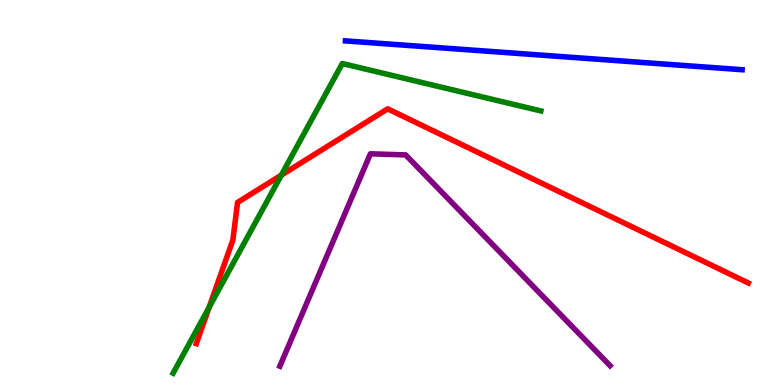[{'lines': ['blue', 'red'], 'intersections': []}, {'lines': ['green', 'red'], 'intersections': [{'x': 2.7, 'y': 2.02}, {'x': 3.63, 'y': 5.45}]}, {'lines': ['purple', 'red'], 'intersections': []}, {'lines': ['blue', 'green'], 'intersections': []}, {'lines': ['blue', 'purple'], 'intersections': []}, {'lines': ['green', 'purple'], 'intersections': []}]